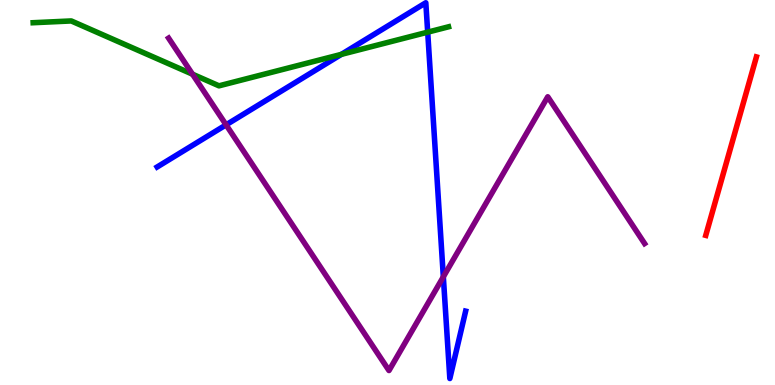[{'lines': ['blue', 'red'], 'intersections': []}, {'lines': ['green', 'red'], 'intersections': []}, {'lines': ['purple', 'red'], 'intersections': []}, {'lines': ['blue', 'green'], 'intersections': [{'x': 4.41, 'y': 8.59}, {'x': 5.52, 'y': 9.16}]}, {'lines': ['blue', 'purple'], 'intersections': [{'x': 2.92, 'y': 6.76}, {'x': 5.72, 'y': 2.81}]}, {'lines': ['green', 'purple'], 'intersections': [{'x': 2.48, 'y': 8.07}]}]